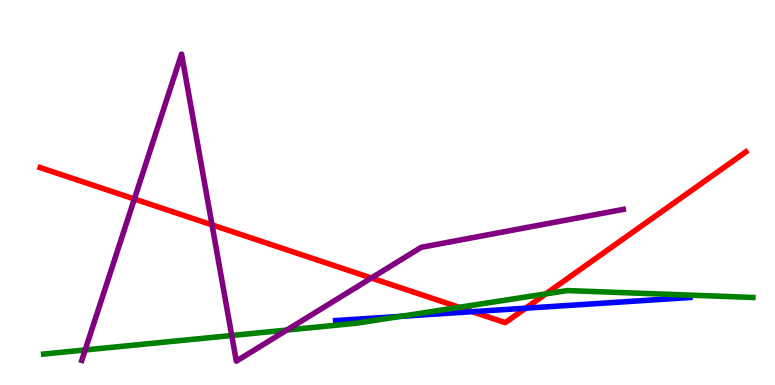[{'lines': ['blue', 'red'], 'intersections': [{'x': 6.1, 'y': 1.9}, {'x': 6.78, 'y': 1.99}]}, {'lines': ['green', 'red'], 'intersections': [{'x': 5.93, 'y': 2.02}, {'x': 7.04, 'y': 2.37}]}, {'lines': ['purple', 'red'], 'intersections': [{'x': 1.73, 'y': 4.83}, {'x': 2.74, 'y': 4.16}, {'x': 4.79, 'y': 2.78}]}, {'lines': ['blue', 'green'], 'intersections': [{'x': 5.17, 'y': 1.78}]}, {'lines': ['blue', 'purple'], 'intersections': []}, {'lines': ['green', 'purple'], 'intersections': [{'x': 1.1, 'y': 0.91}, {'x': 2.99, 'y': 1.29}, {'x': 3.7, 'y': 1.43}]}]